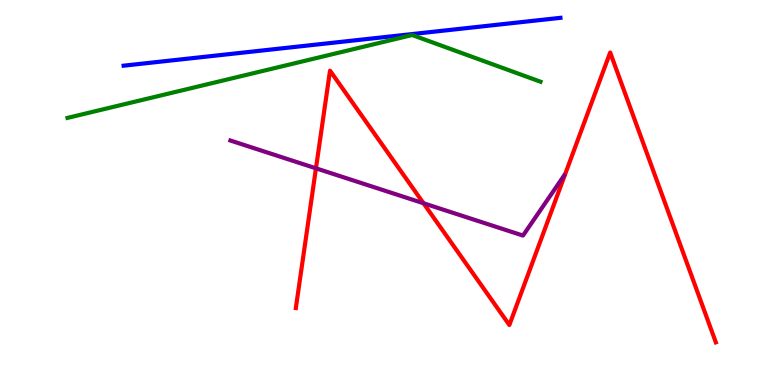[{'lines': ['blue', 'red'], 'intersections': []}, {'lines': ['green', 'red'], 'intersections': []}, {'lines': ['purple', 'red'], 'intersections': [{'x': 4.08, 'y': 5.63}, {'x': 5.46, 'y': 4.72}]}, {'lines': ['blue', 'green'], 'intersections': []}, {'lines': ['blue', 'purple'], 'intersections': []}, {'lines': ['green', 'purple'], 'intersections': []}]